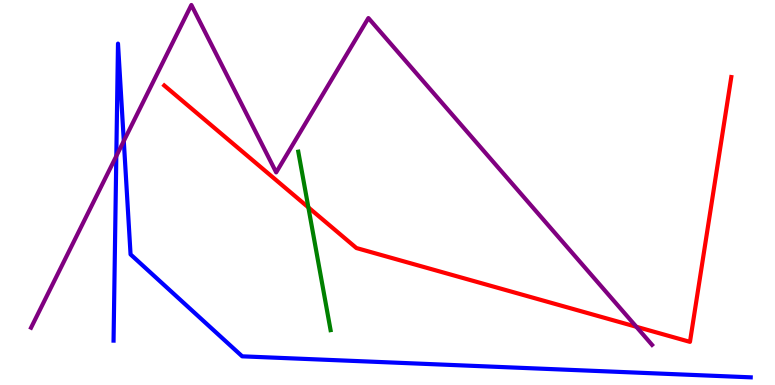[{'lines': ['blue', 'red'], 'intersections': []}, {'lines': ['green', 'red'], 'intersections': [{'x': 3.98, 'y': 4.61}]}, {'lines': ['purple', 'red'], 'intersections': [{'x': 8.21, 'y': 1.51}]}, {'lines': ['blue', 'green'], 'intersections': []}, {'lines': ['blue', 'purple'], 'intersections': [{'x': 1.5, 'y': 5.95}, {'x': 1.6, 'y': 6.34}]}, {'lines': ['green', 'purple'], 'intersections': []}]